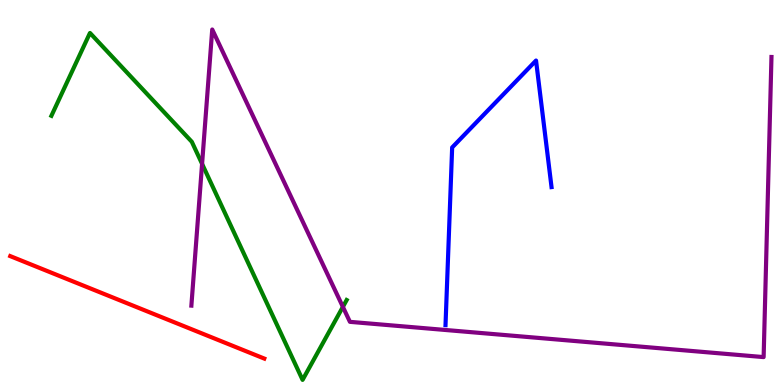[{'lines': ['blue', 'red'], 'intersections': []}, {'lines': ['green', 'red'], 'intersections': []}, {'lines': ['purple', 'red'], 'intersections': []}, {'lines': ['blue', 'green'], 'intersections': []}, {'lines': ['blue', 'purple'], 'intersections': []}, {'lines': ['green', 'purple'], 'intersections': [{'x': 2.61, 'y': 5.74}, {'x': 4.42, 'y': 2.03}]}]